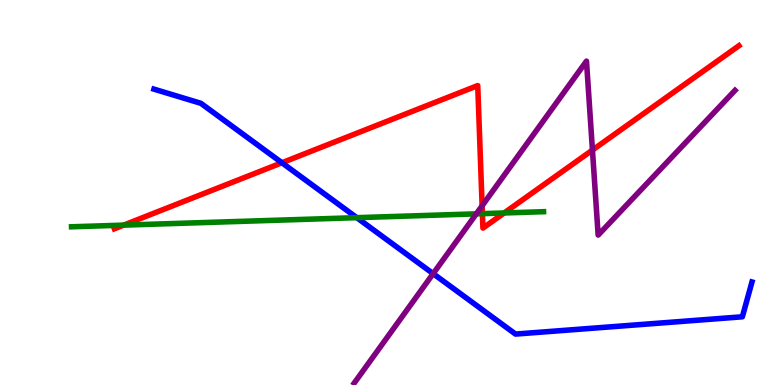[{'lines': ['blue', 'red'], 'intersections': [{'x': 3.64, 'y': 5.77}]}, {'lines': ['green', 'red'], 'intersections': [{'x': 1.6, 'y': 4.15}, {'x': 6.22, 'y': 4.45}, {'x': 6.51, 'y': 4.47}]}, {'lines': ['purple', 'red'], 'intersections': [{'x': 6.22, 'y': 4.65}, {'x': 7.64, 'y': 6.1}]}, {'lines': ['blue', 'green'], 'intersections': [{'x': 4.6, 'y': 4.35}]}, {'lines': ['blue', 'purple'], 'intersections': [{'x': 5.59, 'y': 2.89}]}, {'lines': ['green', 'purple'], 'intersections': [{'x': 6.15, 'y': 4.45}]}]